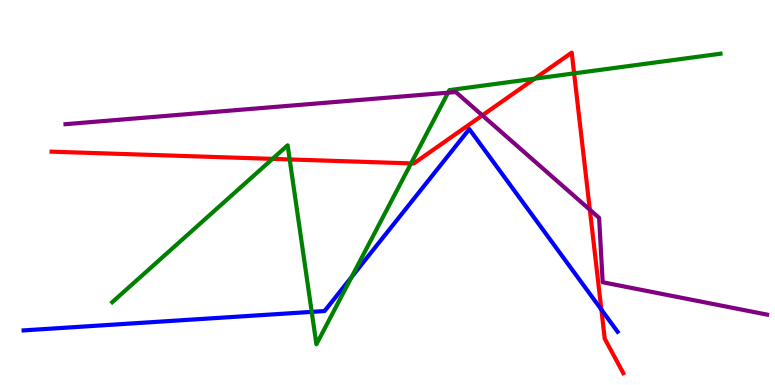[{'lines': ['blue', 'red'], 'intersections': [{'x': 7.76, 'y': 1.96}]}, {'lines': ['green', 'red'], 'intersections': [{'x': 3.52, 'y': 5.87}, {'x': 3.74, 'y': 5.86}, {'x': 5.3, 'y': 5.76}, {'x': 6.9, 'y': 7.96}, {'x': 7.41, 'y': 8.09}]}, {'lines': ['purple', 'red'], 'intersections': [{'x': 6.22, 'y': 7.0}, {'x': 7.61, 'y': 4.55}]}, {'lines': ['blue', 'green'], 'intersections': [{'x': 4.02, 'y': 1.9}, {'x': 4.54, 'y': 2.8}]}, {'lines': ['blue', 'purple'], 'intersections': []}, {'lines': ['green', 'purple'], 'intersections': [{'x': 5.78, 'y': 7.59}]}]